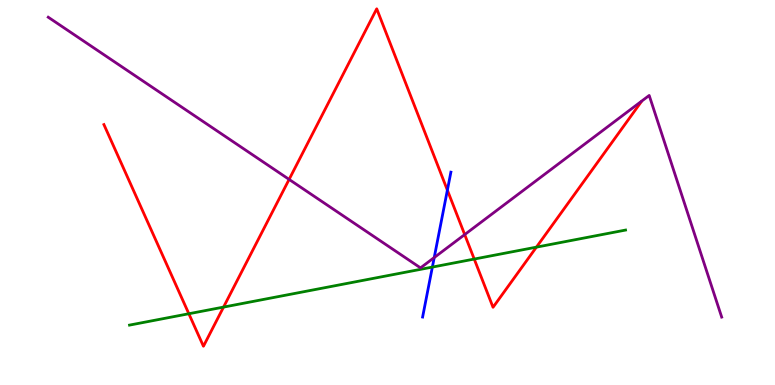[{'lines': ['blue', 'red'], 'intersections': [{'x': 5.77, 'y': 5.06}]}, {'lines': ['green', 'red'], 'intersections': [{'x': 2.44, 'y': 1.85}, {'x': 2.88, 'y': 2.02}, {'x': 6.12, 'y': 3.27}, {'x': 6.92, 'y': 3.58}]}, {'lines': ['purple', 'red'], 'intersections': [{'x': 3.73, 'y': 5.34}, {'x': 6.0, 'y': 3.91}]}, {'lines': ['blue', 'green'], 'intersections': [{'x': 5.58, 'y': 3.06}]}, {'lines': ['blue', 'purple'], 'intersections': [{'x': 5.6, 'y': 3.31}]}, {'lines': ['green', 'purple'], 'intersections': []}]